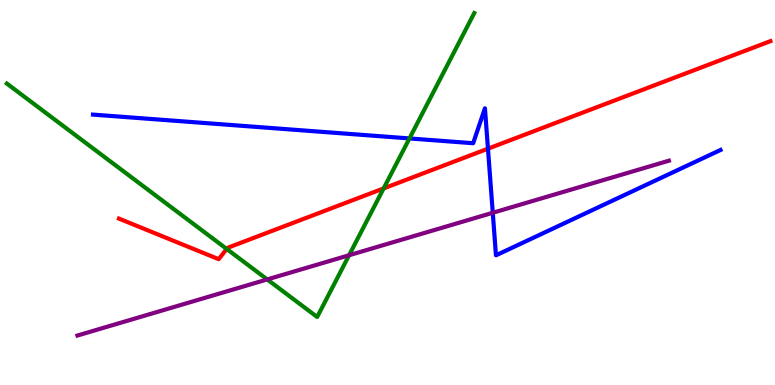[{'lines': ['blue', 'red'], 'intersections': [{'x': 6.3, 'y': 6.14}]}, {'lines': ['green', 'red'], 'intersections': [{'x': 2.93, 'y': 3.53}, {'x': 4.95, 'y': 5.11}]}, {'lines': ['purple', 'red'], 'intersections': []}, {'lines': ['blue', 'green'], 'intersections': [{'x': 5.28, 'y': 6.4}]}, {'lines': ['blue', 'purple'], 'intersections': [{'x': 6.36, 'y': 4.47}]}, {'lines': ['green', 'purple'], 'intersections': [{'x': 3.45, 'y': 2.74}, {'x': 4.5, 'y': 3.37}]}]